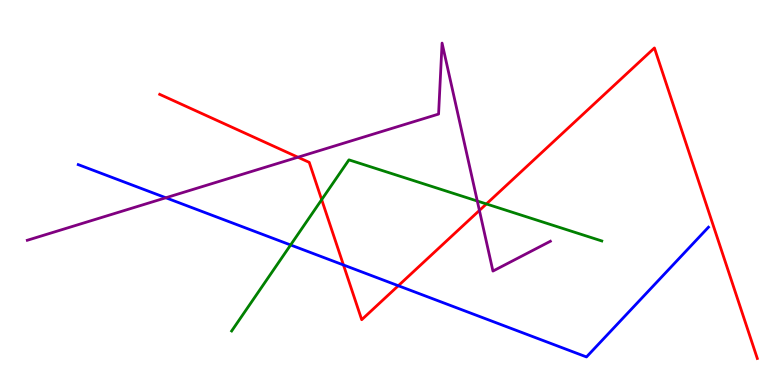[{'lines': ['blue', 'red'], 'intersections': [{'x': 4.43, 'y': 3.12}, {'x': 5.14, 'y': 2.58}]}, {'lines': ['green', 'red'], 'intersections': [{'x': 4.15, 'y': 4.81}, {'x': 6.28, 'y': 4.7}]}, {'lines': ['purple', 'red'], 'intersections': [{'x': 3.84, 'y': 5.92}, {'x': 6.19, 'y': 4.53}]}, {'lines': ['blue', 'green'], 'intersections': [{'x': 3.75, 'y': 3.64}]}, {'lines': ['blue', 'purple'], 'intersections': [{'x': 2.14, 'y': 4.86}]}, {'lines': ['green', 'purple'], 'intersections': [{'x': 6.16, 'y': 4.78}]}]